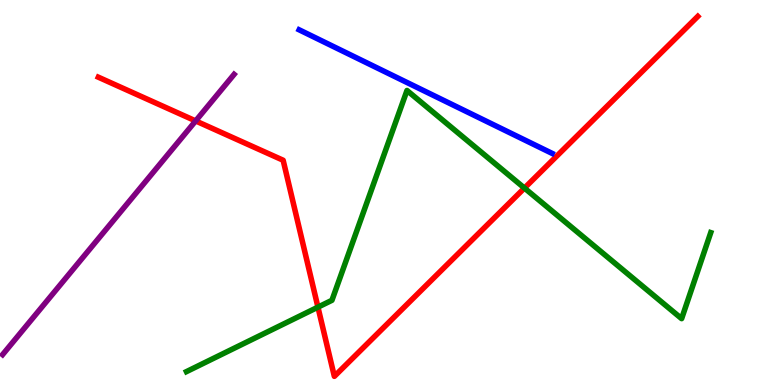[{'lines': ['blue', 'red'], 'intersections': []}, {'lines': ['green', 'red'], 'intersections': [{'x': 4.1, 'y': 2.02}, {'x': 6.77, 'y': 5.12}]}, {'lines': ['purple', 'red'], 'intersections': [{'x': 2.52, 'y': 6.86}]}, {'lines': ['blue', 'green'], 'intersections': []}, {'lines': ['blue', 'purple'], 'intersections': []}, {'lines': ['green', 'purple'], 'intersections': []}]